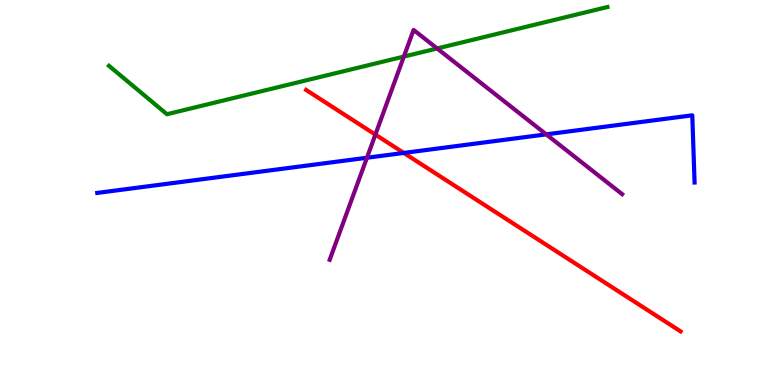[{'lines': ['blue', 'red'], 'intersections': [{'x': 5.21, 'y': 6.03}]}, {'lines': ['green', 'red'], 'intersections': []}, {'lines': ['purple', 'red'], 'intersections': [{'x': 4.84, 'y': 6.5}]}, {'lines': ['blue', 'green'], 'intersections': []}, {'lines': ['blue', 'purple'], 'intersections': [{'x': 4.73, 'y': 5.9}, {'x': 7.05, 'y': 6.51}]}, {'lines': ['green', 'purple'], 'intersections': [{'x': 5.21, 'y': 8.53}, {'x': 5.64, 'y': 8.74}]}]